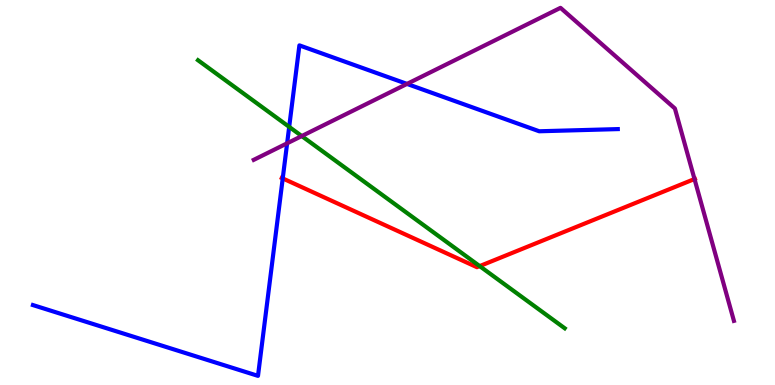[{'lines': ['blue', 'red'], 'intersections': [{'x': 3.65, 'y': 5.37}]}, {'lines': ['green', 'red'], 'intersections': [{'x': 6.19, 'y': 3.09}]}, {'lines': ['purple', 'red'], 'intersections': [{'x': 8.96, 'y': 5.35}]}, {'lines': ['blue', 'green'], 'intersections': [{'x': 3.73, 'y': 6.7}]}, {'lines': ['blue', 'purple'], 'intersections': [{'x': 3.7, 'y': 6.28}, {'x': 5.25, 'y': 7.82}]}, {'lines': ['green', 'purple'], 'intersections': [{'x': 3.89, 'y': 6.47}]}]